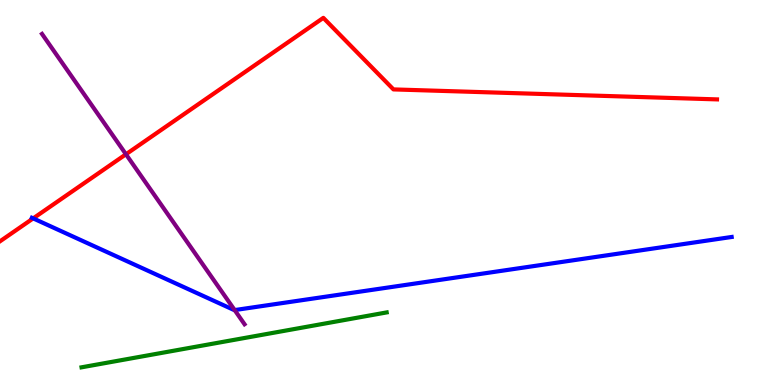[{'lines': ['blue', 'red'], 'intersections': [{'x': 0.428, 'y': 4.33}]}, {'lines': ['green', 'red'], 'intersections': []}, {'lines': ['purple', 'red'], 'intersections': [{'x': 1.63, 'y': 5.99}]}, {'lines': ['blue', 'green'], 'intersections': []}, {'lines': ['blue', 'purple'], 'intersections': [{'x': 3.03, 'y': 1.95}]}, {'lines': ['green', 'purple'], 'intersections': []}]